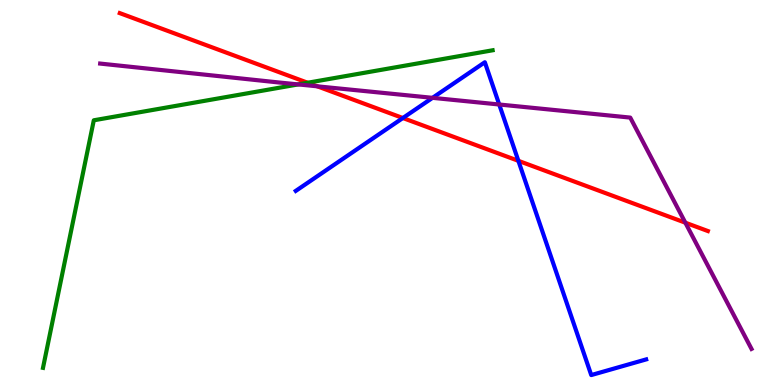[{'lines': ['blue', 'red'], 'intersections': [{'x': 5.2, 'y': 6.93}, {'x': 6.69, 'y': 5.82}]}, {'lines': ['green', 'red'], 'intersections': [{'x': 3.97, 'y': 7.85}]}, {'lines': ['purple', 'red'], 'intersections': [{'x': 4.09, 'y': 7.76}, {'x': 8.84, 'y': 4.22}]}, {'lines': ['blue', 'green'], 'intersections': []}, {'lines': ['blue', 'purple'], 'intersections': [{'x': 5.58, 'y': 7.46}, {'x': 6.44, 'y': 7.29}]}, {'lines': ['green', 'purple'], 'intersections': [{'x': 3.85, 'y': 7.81}]}]